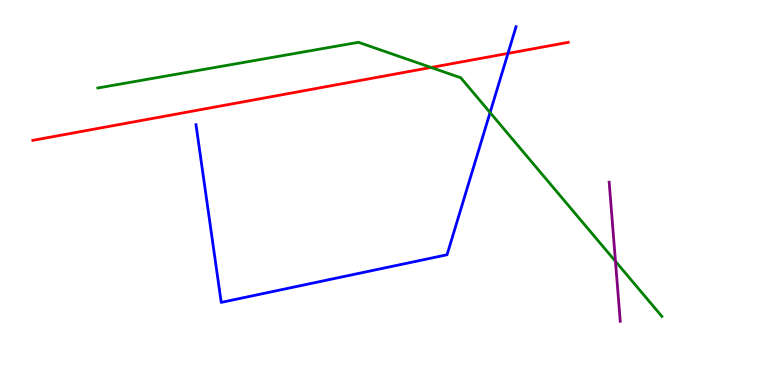[{'lines': ['blue', 'red'], 'intersections': [{'x': 6.55, 'y': 8.61}]}, {'lines': ['green', 'red'], 'intersections': [{'x': 5.56, 'y': 8.25}]}, {'lines': ['purple', 'red'], 'intersections': []}, {'lines': ['blue', 'green'], 'intersections': [{'x': 6.32, 'y': 7.08}]}, {'lines': ['blue', 'purple'], 'intersections': []}, {'lines': ['green', 'purple'], 'intersections': [{'x': 7.94, 'y': 3.21}]}]